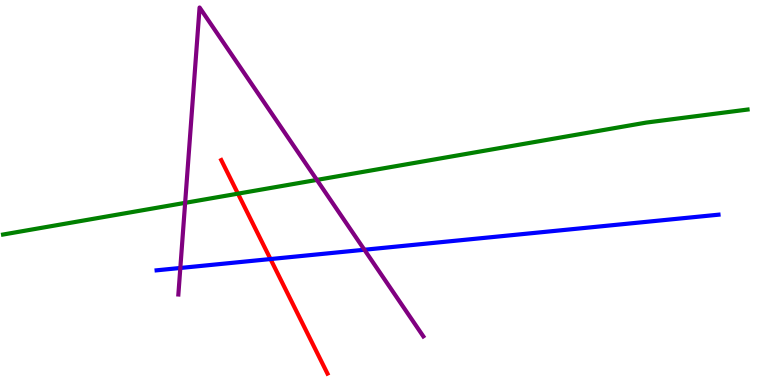[{'lines': ['blue', 'red'], 'intersections': [{'x': 3.49, 'y': 3.27}]}, {'lines': ['green', 'red'], 'intersections': [{'x': 3.07, 'y': 4.97}]}, {'lines': ['purple', 'red'], 'intersections': []}, {'lines': ['blue', 'green'], 'intersections': []}, {'lines': ['blue', 'purple'], 'intersections': [{'x': 2.33, 'y': 3.04}, {'x': 4.7, 'y': 3.51}]}, {'lines': ['green', 'purple'], 'intersections': [{'x': 2.39, 'y': 4.73}, {'x': 4.09, 'y': 5.33}]}]